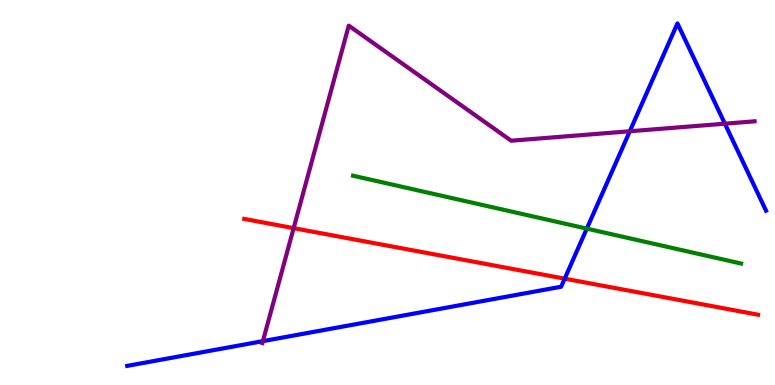[{'lines': ['blue', 'red'], 'intersections': [{'x': 7.29, 'y': 2.76}]}, {'lines': ['green', 'red'], 'intersections': []}, {'lines': ['purple', 'red'], 'intersections': [{'x': 3.79, 'y': 4.07}]}, {'lines': ['blue', 'green'], 'intersections': [{'x': 7.57, 'y': 4.06}]}, {'lines': ['blue', 'purple'], 'intersections': [{'x': 3.39, 'y': 1.14}, {'x': 8.13, 'y': 6.59}, {'x': 9.35, 'y': 6.79}]}, {'lines': ['green', 'purple'], 'intersections': []}]